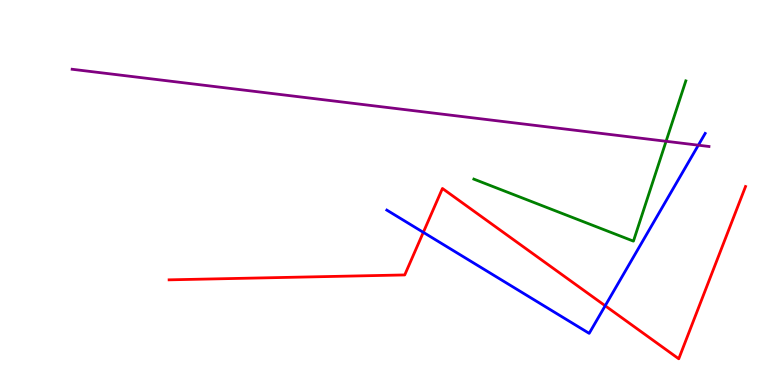[{'lines': ['blue', 'red'], 'intersections': [{'x': 5.46, 'y': 3.97}, {'x': 7.81, 'y': 2.06}]}, {'lines': ['green', 'red'], 'intersections': []}, {'lines': ['purple', 'red'], 'intersections': []}, {'lines': ['blue', 'green'], 'intersections': []}, {'lines': ['blue', 'purple'], 'intersections': [{'x': 9.01, 'y': 6.23}]}, {'lines': ['green', 'purple'], 'intersections': [{'x': 8.59, 'y': 6.33}]}]